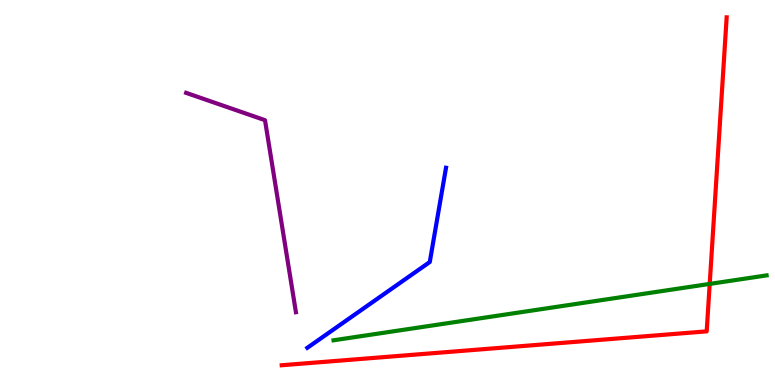[{'lines': ['blue', 'red'], 'intersections': []}, {'lines': ['green', 'red'], 'intersections': [{'x': 9.16, 'y': 2.63}]}, {'lines': ['purple', 'red'], 'intersections': []}, {'lines': ['blue', 'green'], 'intersections': []}, {'lines': ['blue', 'purple'], 'intersections': []}, {'lines': ['green', 'purple'], 'intersections': []}]